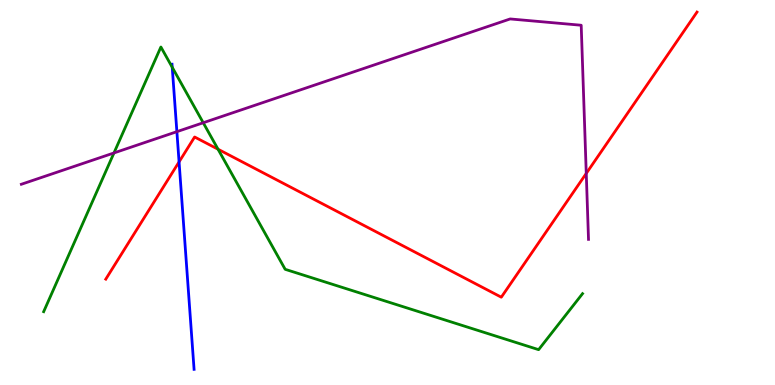[{'lines': ['blue', 'red'], 'intersections': [{'x': 2.31, 'y': 5.79}]}, {'lines': ['green', 'red'], 'intersections': [{'x': 2.81, 'y': 6.12}]}, {'lines': ['purple', 'red'], 'intersections': [{'x': 7.56, 'y': 5.5}]}, {'lines': ['blue', 'green'], 'intersections': [{'x': 2.22, 'y': 8.25}]}, {'lines': ['blue', 'purple'], 'intersections': [{'x': 2.28, 'y': 6.58}]}, {'lines': ['green', 'purple'], 'intersections': [{'x': 1.47, 'y': 6.03}, {'x': 2.62, 'y': 6.81}]}]